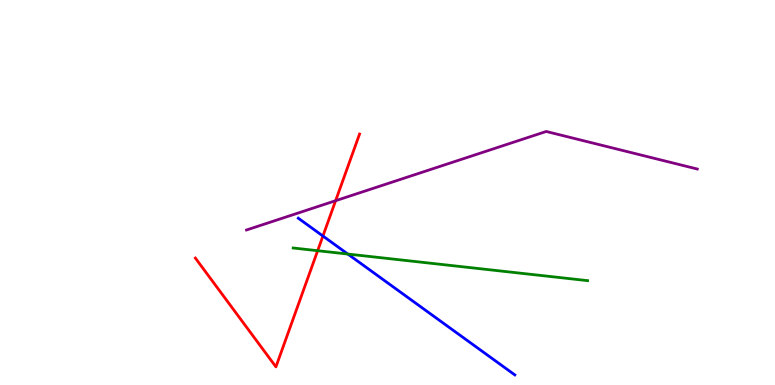[{'lines': ['blue', 'red'], 'intersections': [{'x': 4.17, 'y': 3.87}]}, {'lines': ['green', 'red'], 'intersections': [{'x': 4.1, 'y': 3.49}]}, {'lines': ['purple', 'red'], 'intersections': [{'x': 4.33, 'y': 4.79}]}, {'lines': ['blue', 'green'], 'intersections': [{'x': 4.49, 'y': 3.4}]}, {'lines': ['blue', 'purple'], 'intersections': []}, {'lines': ['green', 'purple'], 'intersections': []}]